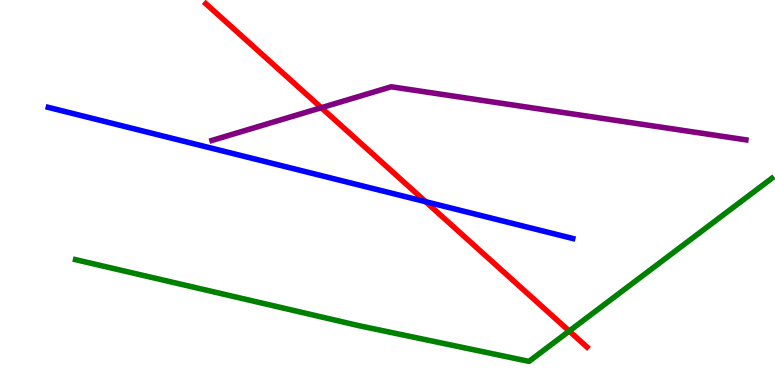[{'lines': ['blue', 'red'], 'intersections': [{'x': 5.49, 'y': 4.76}]}, {'lines': ['green', 'red'], 'intersections': [{'x': 7.34, 'y': 1.4}]}, {'lines': ['purple', 'red'], 'intersections': [{'x': 4.15, 'y': 7.2}]}, {'lines': ['blue', 'green'], 'intersections': []}, {'lines': ['blue', 'purple'], 'intersections': []}, {'lines': ['green', 'purple'], 'intersections': []}]